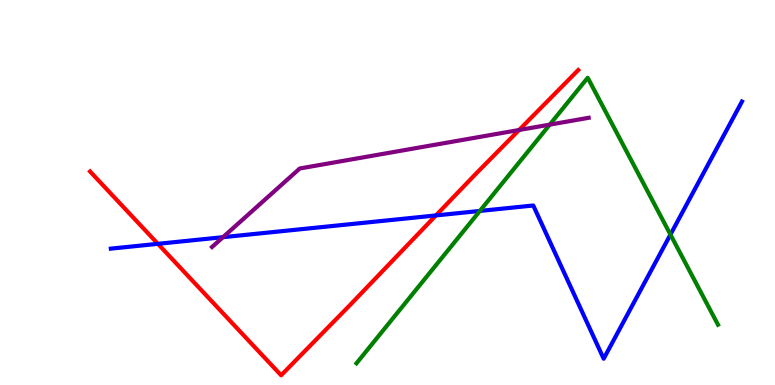[{'lines': ['blue', 'red'], 'intersections': [{'x': 2.04, 'y': 3.67}, {'x': 5.62, 'y': 4.4}]}, {'lines': ['green', 'red'], 'intersections': []}, {'lines': ['purple', 'red'], 'intersections': [{'x': 6.7, 'y': 6.62}]}, {'lines': ['blue', 'green'], 'intersections': [{'x': 6.19, 'y': 4.52}, {'x': 8.65, 'y': 3.91}]}, {'lines': ['blue', 'purple'], 'intersections': [{'x': 2.88, 'y': 3.84}]}, {'lines': ['green', 'purple'], 'intersections': [{'x': 7.09, 'y': 6.76}]}]